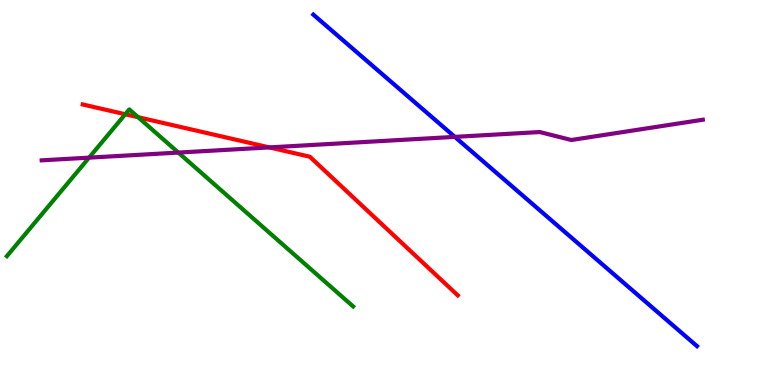[{'lines': ['blue', 'red'], 'intersections': []}, {'lines': ['green', 'red'], 'intersections': [{'x': 1.62, 'y': 7.03}, {'x': 1.78, 'y': 6.96}]}, {'lines': ['purple', 'red'], 'intersections': [{'x': 3.48, 'y': 6.17}]}, {'lines': ['blue', 'green'], 'intersections': []}, {'lines': ['blue', 'purple'], 'intersections': [{'x': 5.87, 'y': 6.44}]}, {'lines': ['green', 'purple'], 'intersections': [{'x': 1.15, 'y': 5.91}, {'x': 2.3, 'y': 6.04}]}]